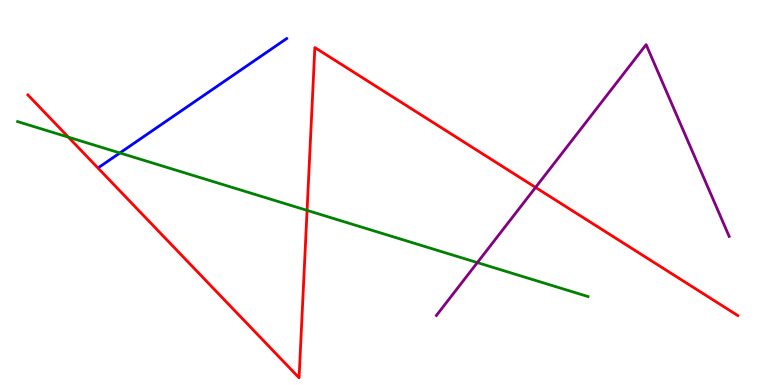[{'lines': ['blue', 'red'], 'intersections': []}, {'lines': ['green', 'red'], 'intersections': [{'x': 0.883, 'y': 6.44}, {'x': 3.96, 'y': 4.54}]}, {'lines': ['purple', 'red'], 'intersections': [{'x': 6.91, 'y': 5.13}]}, {'lines': ['blue', 'green'], 'intersections': [{'x': 1.55, 'y': 6.03}]}, {'lines': ['blue', 'purple'], 'intersections': []}, {'lines': ['green', 'purple'], 'intersections': [{'x': 6.16, 'y': 3.18}]}]